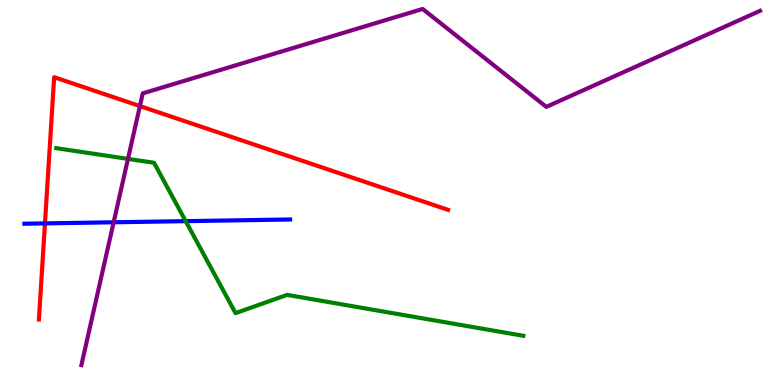[{'lines': ['blue', 'red'], 'intersections': [{'x': 0.58, 'y': 4.2}]}, {'lines': ['green', 'red'], 'intersections': []}, {'lines': ['purple', 'red'], 'intersections': [{'x': 1.81, 'y': 7.24}]}, {'lines': ['blue', 'green'], 'intersections': [{'x': 2.4, 'y': 4.26}]}, {'lines': ['blue', 'purple'], 'intersections': [{'x': 1.47, 'y': 4.23}]}, {'lines': ['green', 'purple'], 'intersections': [{'x': 1.65, 'y': 5.87}]}]